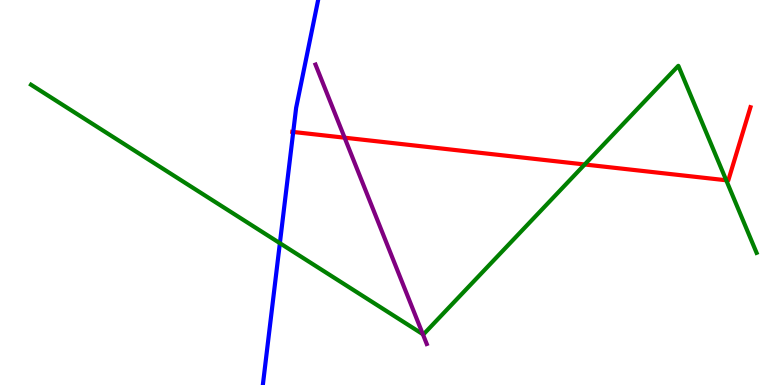[{'lines': ['blue', 'red'], 'intersections': [{'x': 3.78, 'y': 6.57}]}, {'lines': ['green', 'red'], 'intersections': [{'x': 7.54, 'y': 5.73}, {'x': 9.37, 'y': 5.32}]}, {'lines': ['purple', 'red'], 'intersections': [{'x': 4.45, 'y': 6.42}]}, {'lines': ['blue', 'green'], 'intersections': [{'x': 3.61, 'y': 3.68}]}, {'lines': ['blue', 'purple'], 'intersections': []}, {'lines': ['green', 'purple'], 'intersections': [{'x': 5.46, 'y': 1.32}]}]